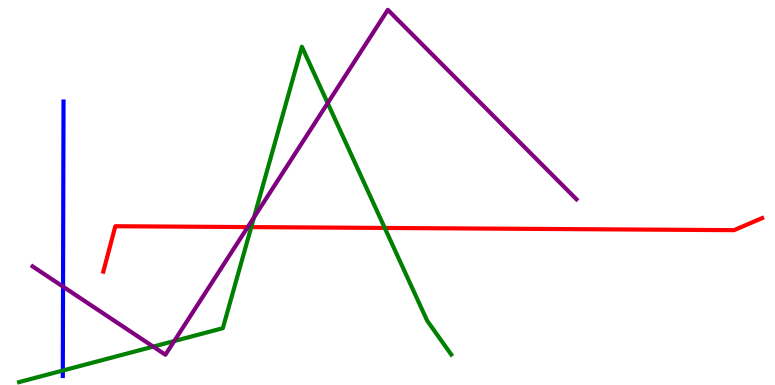[{'lines': ['blue', 'red'], 'intersections': []}, {'lines': ['green', 'red'], 'intersections': [{'x': 3.24, 'y': 4.1}, {'x': 4.96, 'y': 4.08}]}, {'lines': ['purple', 'red'], 'intersections': [{'x': 3.2, 'y': 4.1}]}, {'lines': ['blue', 'green'], 'intersections': [{'x': 0.811, 'y': 0.376}]}, {'lines': ['blue', 'purple'], 'intersections': [{'x': 0.813, 'y': 2.55}]}, {'lines': ['green', 'purple'], 'intersections': [{'x': 1.98, 'y': 0.997}, {'x': 2.25, 'y': 1.14}, {'x': 3.28, 'y': 4.35}, {'x': 4.23, 'y': 7.32}]}]